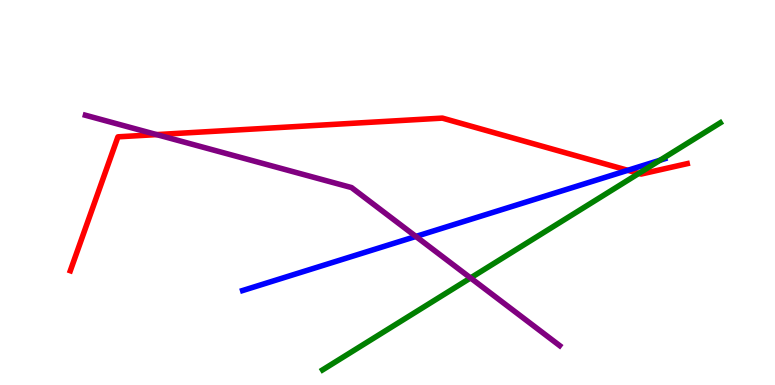[{'lines': ['blue', 'red'], 'intersections': [{'x': 8.1, 'y': 5.58}]}, {'lines': ['green', 'red'], 'intersections': [{'x': 8.24, 'y': 5.5}]}, {'lines': ['purple', 'red'], 'intersections': [{'x': 2.02, 'y': 6.5}]}, {'lines': ['blue', 'green'], 'intersections': [{'x': 8.52, 'y': 5.84}]}, {'lines': ['blue', 'purple'], 'intersections': [{'x': 5.37, 'y': 3.86}]}, {'lines': ['green', 'purple'], 'intersections': [{'x': 6.07, 'y': 2.78}]}]